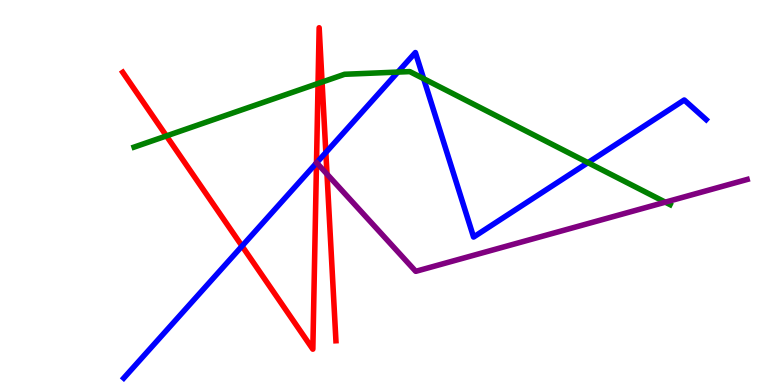[{'lines': ['blue', 'red'], 'intersections': [{'x': 3.12, 'y': 3.61}, {'x': 4.08, 'y': 5.77}, {'x': 4.2, 'y': 6.04}]}, {'lines': ['green', 'red'], 'intersections': [{'x': 2.15, 'y': 6.47}, {'x': 4.1, 'y': 7.83}, {'x': 4.16, 'y': 7.87}]}, {'lines': ['purple', 'red'], 'intersections': [{'x': 4.22, 'y': 5.48}]}, {'lines': ['blue', 'green'], 'intersections': [{'x': 5.13, 'y': 8.13}, {'x': 5.47, 'y': 7.96}, {'x': 7.59, 'y': 5.78}]}, {'lines': ['blue', 'purple'], 'intersections': []}, {'lines': ['green', 'purple'], 'intersections': [{'x': 8.58, 'y': 4.75}]}]